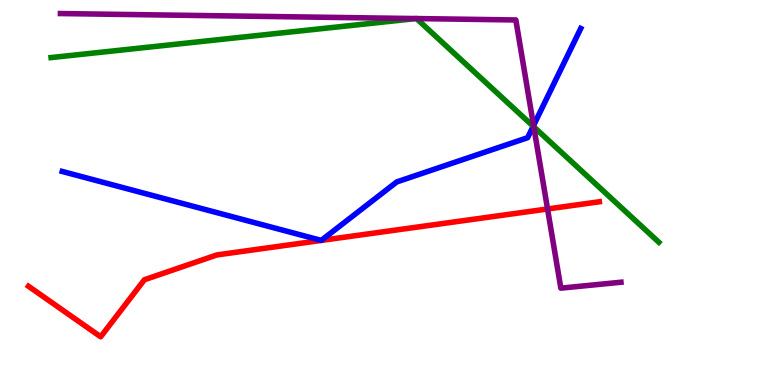[{'lines': ['blue', 'red'], 'intersections': []}, {'lines': ['green', 'red'], 'intersections': []}, {'lines': ['purple', 'red'], 'intersections': [{'x': 7.07, 'y': 4.57}]}, {'lines': ['blue', 'green'], 'intersections': [{'x': 6.88, 'y': 6.72}]}, {'lines': ['blue', 'purple'], 'intersections': [{'x': 6.88, 'y': 6.74}]}, {'lines': ['green', 'purple'], 'intersections': [{'x': 5.37, 'y': 9.52}, {'x': 5.37, 'y': 9.52}, {'x': 6.89, 'y': 6.71}]}]